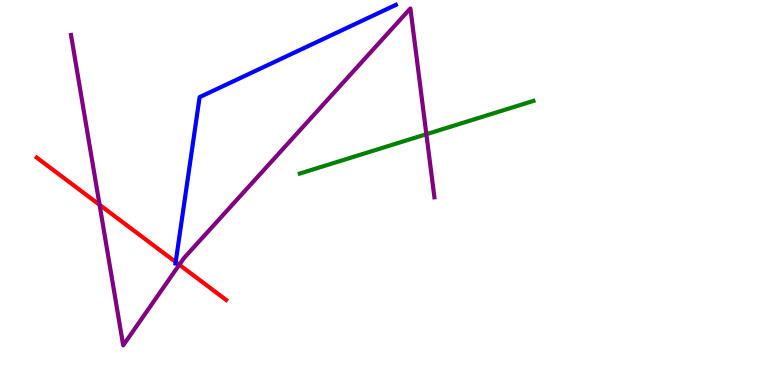[{'lines': ['blue', 'red'], 'intersections': [{'x': 2.27, 'y': 3.19}]}, {'lines': ['green', 'red'], 'intersections': []}, {'lines': ['purple', 'red'], 'intersections': [{'x': 1.28, 'y': 4.68}, {'x': 2.31, 'y': 3.12}]}, {'lines': ['blue', 'green'], 'intersections': []}, {'lines': ['blue', 'purple'], 'intersections': []}, {'lines': ['green', 'purple'], 'intersections': [{'x': 5.5, 'y': 6.51}]}]